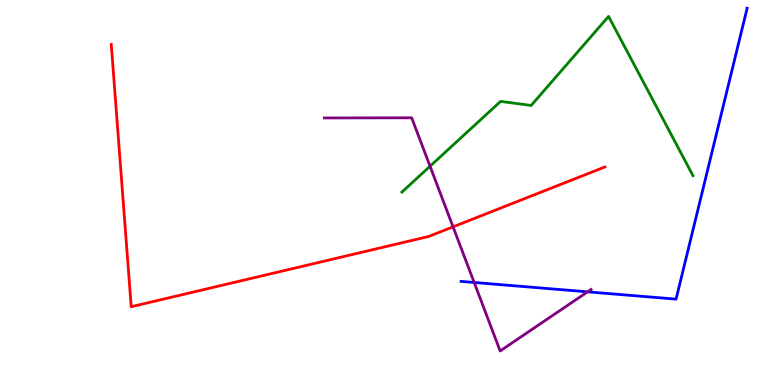[{'lines': ['blue', 'red'], 'intersections': []}, {'lines': ['green', 'red'], 'intersections': []}, {'lines': ['purple', 'red'], 'intersections': [{'x': 5.85, 'y': 4.11}]}, {'lines': ['blue', 'green'], 'intersections': []}, {'lines': ['blue', 'purple'], 'intersections': [{'x': 6.12, 'y': 2.66}, {'x': 7.58, 'y': 2.42}]}, {'lines': ['green', 'purple'], 'intersections': [{'x': 5.55, 'y': 5.68}]}]